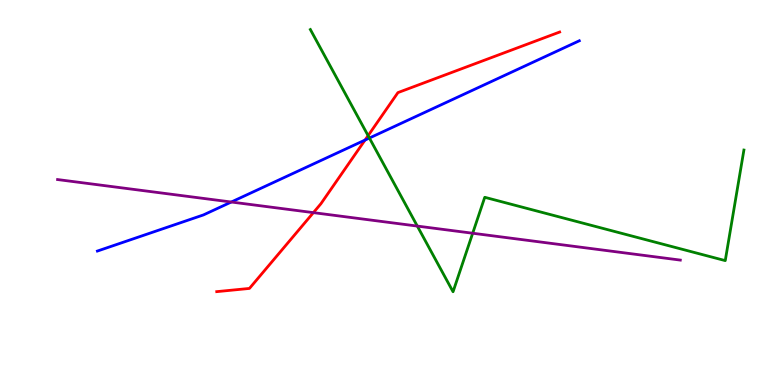[{'lines': ['blue', 'red'], 'intersections': [{'x': 4.71, 'y': 6.36}]}, {'lines': ['green', 'red'], 'intersections': [{'x': 4.75, 'y': 6.48}]}, {'lines': ['purple', 'red'], 'intersections': [{'x': 4.04, 'y': 4.48}]}, {'lines': ['blue', 'green'], 'intersections': [{'x': 4.77, 'y': 6.41}]}, {'lines': ['blue', 'purple'], 'intersections': [{'x': 2.98, 'y': 4.75}]}, {'lines': ['green', 'purple'], 'intersections': [{'x': 5.38, 'y': 4.13}, {'x': 6.1, 'y': 3.94}]}]